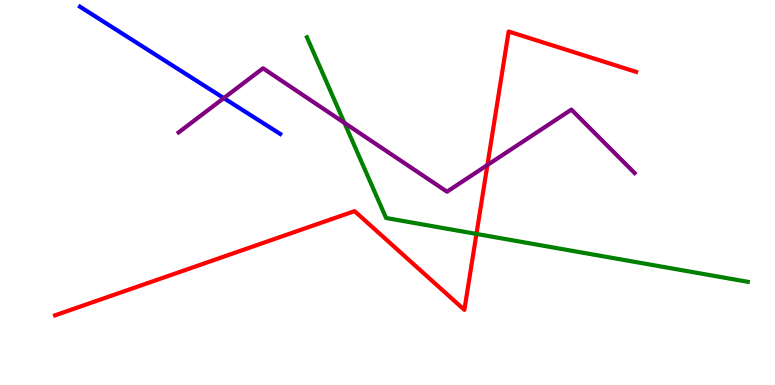[{'lines': ['blue', 'red'], 'intersections': []}, {'lines': ['green', 'red'], 'intersections': [{'x': 6.15, 'y': 3.92}]}, {'lines': ['purple', 'red'], 'intersections': [{'x': 6.29, 'y': 5.71}]}, {'lines': ['blue', 'green'], 'intersections': []}, {'lines': ['blue', 'purple'], 'intersections': [{'x': 2.89, 'y': 7.45}]}, {'lines': ['green', 'purple'], 'intersections': [{'x': 4.44, 'y': 6.81}]}]